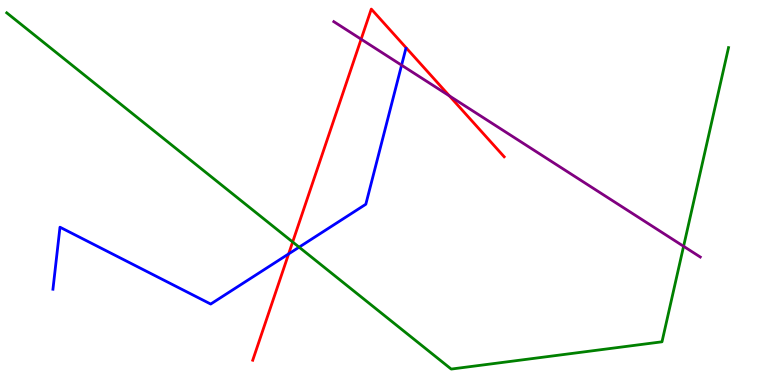[{'lines': ['blue', 'red'], 'intersections': [{'x': 3.72, 'y': 3.4}]}, {'lines': ['green', 'red'], 'intersections': [{'x': 3.78, 'y': 3.71}]}, {'lines': ['purple', 'red'], 'intersections': [{'x': 4.66, 'y': 8.98}, {'x': 5.8, 'y': 7.51}]}, {'lines': ['blue', 'green'], 'intersections': [{'x': 3.86, 'y': 3.58}]}, {'lines': ['blue', 'purple'], 'intersections': [{'x': 5.18, 'y': 8.31}]}, {'lines': ['green', 'purple'], 'intersections': [{'x': 8.82, 'y': 3.6}]}]